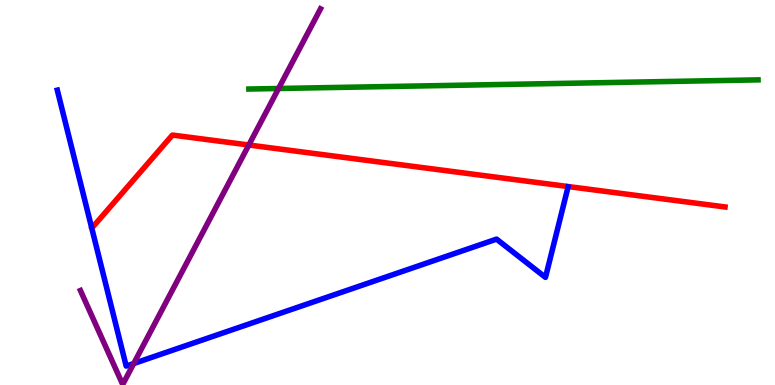[{'lines': ['blue', 'red'], 'intersections': []}, {'lines': ['green', 'red'], 'intersections': []}, {'lines': ['purple', 'red'], 'intersections': [{'x': 3.21, 'y': 6.23}]}, {'lines': ['blue', 'green'], 'intersections': []}, {'lines': ['blue', 'purple'], 'intersections': [{'x': 1.73, 'y': 0.558}]}, {'lines': ['green', 'purple'], 'intersections': [{'x': 3.59, 'y': 7.7}]}]